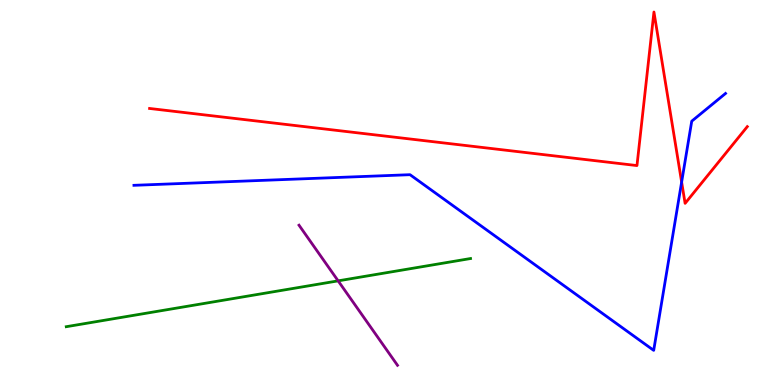[{'lines': ['blue', 'red'], 'intersections': [{'x': 8.8, 'y': 5.27}]}, {'lines': ['green', 'red'], 'intersections': []}, {'lines': ['purple', 'red'], 'intersections': []}, {'lines': ['blue', 'green'], 'intersections': []}, {'lines': ['blue', 'purple'], 'intersections': []}, {'lines': ['green', 'purple'], 'intersections': [{'x': 4.36, 'y': 2.71}]}]